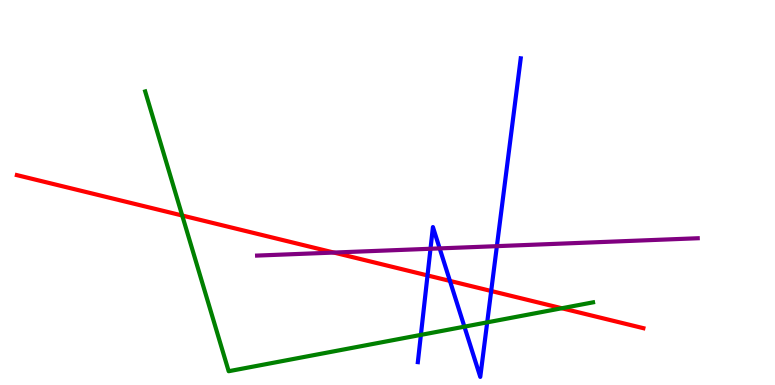[{'lines': ['blue', 'red'], 'intersections': [{'x': 5.52, 'y': 2.85}, {'x': 5.81, 'y': 2.7}, {'x': 6.34, 'y': 2.44}]}, {'lines': ['green', 'red'], 'intersections': [{'x': 2.35, 'y': 4.4}, {'x': 7.25, 'y': 1.99}]}, {'lines': ['purple', 'red'], 'intersections': [{'x': 4.31, 'y': 3.44}]}, {'lines': ['blue', 'green'], 'intersections': [{'x': 5.43, 'y': 1.3}, {'x': 5.99, 'y': 1.52}, {'x': 6.29, 'y': 1.63}]}, {'lines': ['blue', 'purple'], 'intersections': [{'x': 5.55, 'y': 3.54}, {'x': 5.67, 'y': 3.55}, {'x': 6.41, 'y': 3.61}]}, {'lines': ['green', 'purple'], 'intersections': []}]